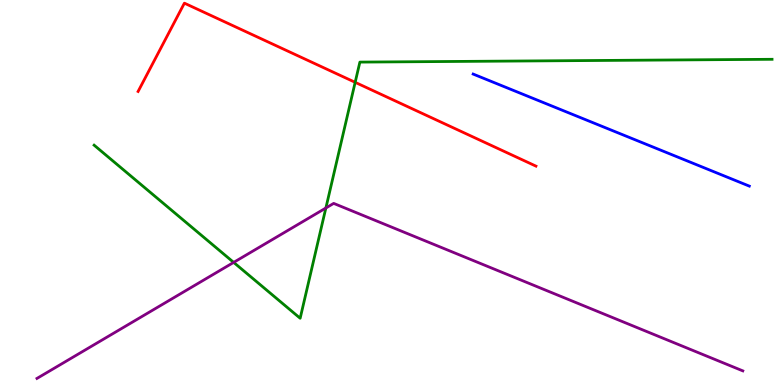[{'lines': ['blue', 'red'], 'intersections': []}, {'lines': ['green', 'red'], 'intersections': [{'x': 4.58, 'y': 7.86}]}, {'lines': ['purple', 'red'], 'intersections': []}, {'lines': ['blue', 'green'], 'intersections': []}, {'lines': ['blue', 'purple'], 'intersections': []}, {'lines': ['green', 'purple'], 'intersections': [{'x': 3.02, 'y': 3.18}, {'x': 4.2, 'y': 4.6}]}]